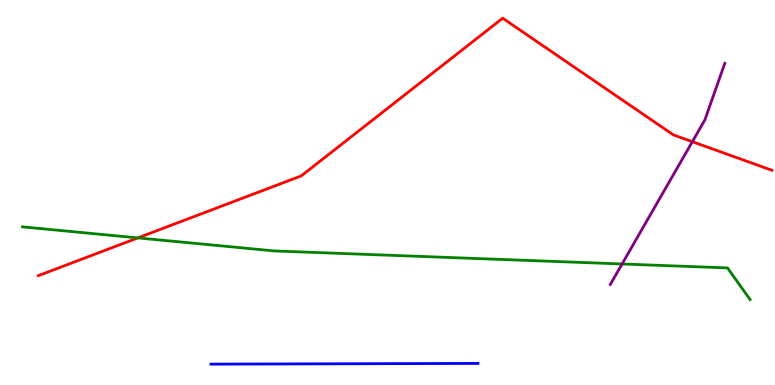[{'lines': ['blue', 'red'], 'intersections': []}, {'lines': ['green', 'red'], 'intersections': [{'x': 1.78, 'y': 3.82}]}, {'lines': ['purple', 'red'], 'intersections': [{'x': 8.93, 'y': 6.32}]}, {'lines': ['blue', 'green'], 'intersections': []}, {'lines': ['blue', 'purple'], 'intersections': []}, {'lines': ['green', 'purple'], 'intersections': [{'x': 8.03, 'y': 3.14}]}]